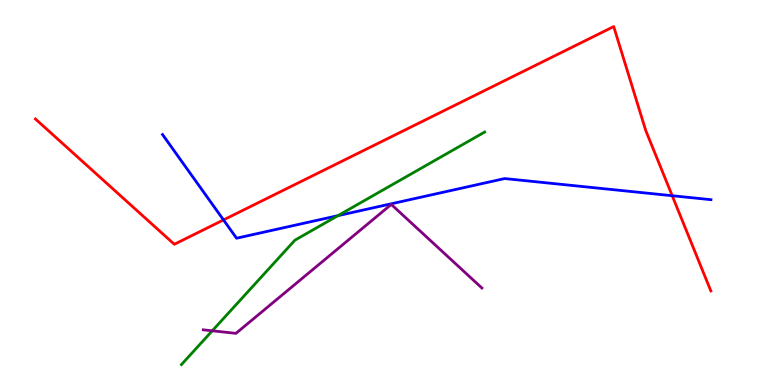[{'lines': ['blue', 'red'], 'intersections': [{'x': 2.88, 'y': 4.29}, {'x': 8.67, 'y': 4.92}]}, {'lines': ['green', 'red'], 'intersections': []}, {'lines': ['purple', 'red'], 'intersections': []}, {'lines': ['blue', 'green'], 'intersections': [{'x': 4.36, 'y': 4.4}]}, {'lines': ['blue', 'purple'], 'intersections': []}, {'lines': ['green', 'purple'], 'intersections': [{'x': 2.74, 'y': 1.41}]}]